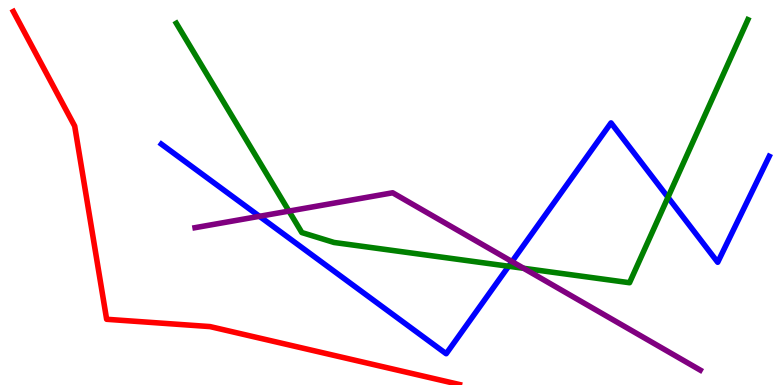[{'lines': ['blue', 'red'], 'intersections': []}, {'lines': ['green', 'red'], 'intersections': []}, {'lines': ['purple', 'red'], 'intersections': []}, {'lines': ['blue', 'green'], 'intersections': [{'x': 6.56, 'y': 3.08}, {'x': 8.62, 'y': 4.88}]}, {'lines': ['blue', 'purple'], 'intersections': [{'x': 3.35, 'y': 4.38}, {'x': 6.61, 'y': 3.21}]}, {'lines': ['green', 'purple'], 'intersections': [{'x': 3.73, 'y': 4.52}, {'x': 6.76, 'y': 3.03}]}]